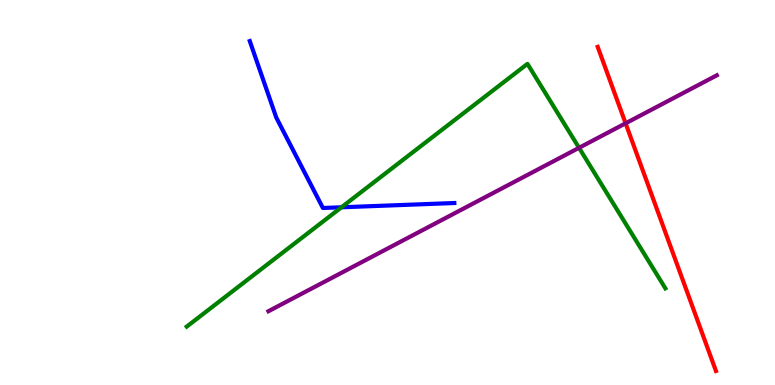[{'lines': ['blue', 'red'], 'intersections': []}, {'lines': ['green', 'red'], 'intersections': []}, {'lines': ['purple', 'red'], 'intersections': [{'x': 8.07, 'y': 6.8}]}, {'lines': ['blue', 'green'], 'intersections': [{'x': 4.41, 'y': 4.62}]}, {'lines': ['blue', 'purple'], 'intersections': []}, {'lines': ['green', 'purple'], 'intersections': [{'x': 7.47, 'y': 6.16}]}]